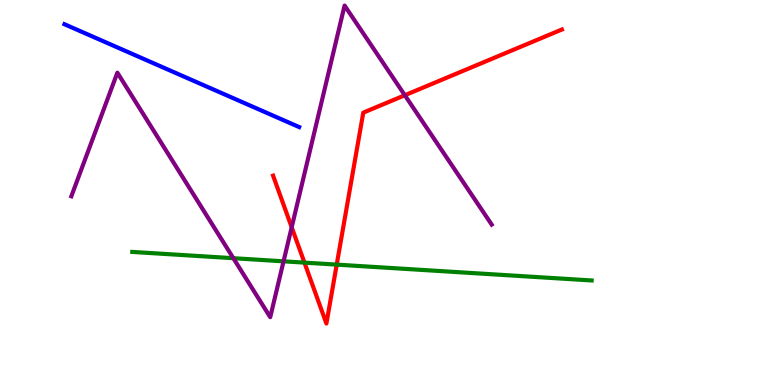[{'lines': ['blue', 'red'], 'intersections': []}, {'lines': ['green', 'red'], 'intersections': [{'x': 3.93, 'y': 3.18}, {'x': 4.34, 'y': 3.13}]}, {'lines': ['purple', 'red'], 'intersections': [{'x': 3.76, 'y': 4.1}, {'x': 5.22, 'y': 7.53}]}, {'lines': ['blue', 'green'], 'intersections': []}, {'lines': ['blue', 'purple'], 'intersections': []}, {'lines': ['green', 'purple'], 'intersections': [{'x': 3.01, 'y': 3.29}, {'x': 3.66, 'y': 3.21}]}]